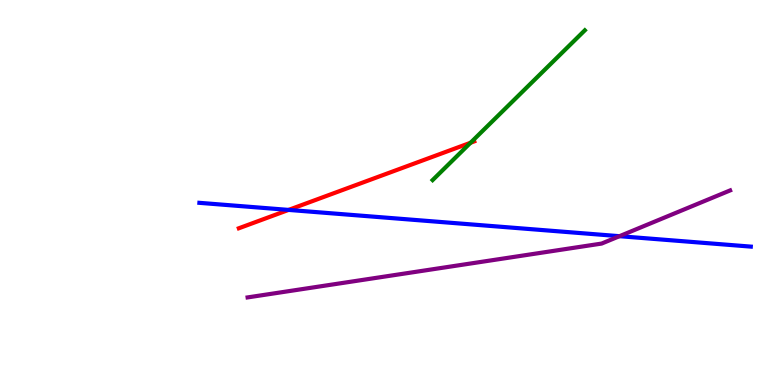[{'lines': ['blue', 'red'], 'intersections': [{'x': 3.72, 'y': 4.55}]}, {'lines': ['green', 'red'], 'intersections': [{'x': 6.07, 'y': 6.29}]}, {'lines': ['purple', 'red'], 'intersections': []}, {'lines': ['blue', 'green'], 'intersections': []}, {'lines': ['blue', 'purple'], 'intersections': [{'x': 7.99, 'y': 3.87}]}, {'lines': ['green', 'purple'], 'intersections': []}]